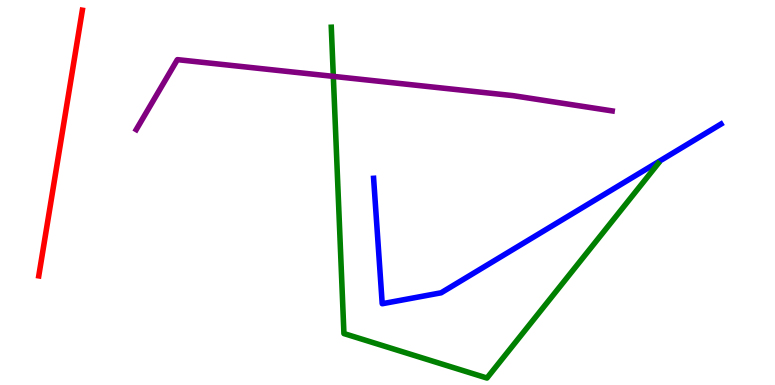[{'lines': ['blue', 'red'], 'intersections': []}, {'lines': ['green', 'red'], 'intersections': []}, {'lines': ['purple', 'red'], 'intersections': []}, {'lines': ['blue', 'green'], 'intersections': []}, {'lines': ['blue', 'purple'], 'intersections': []}, {'lines': ['green', 'purple'], 'intersections': [{'x': 4.3, 'y': 8.02}]}]